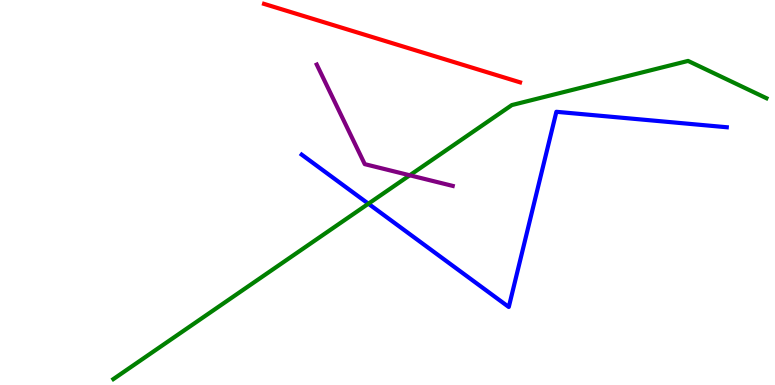[{'lines': ['blue', 'red'], 'intersections': []}, {'lines': ['green', 'red'], 'intersections': []}, {'lines': ['purple', 'red'], 'intersections': []}, {'lines': ['blue', 'green'], 'intersections': [{'x': 4.75, 'y': 4.71}]}, {'lines': ['blue', 'purple'], 'intersections': []}, {'lines': ['green', 'purple'], 'intersections': [{'x': 5.29, 'y': 5.45}]}]